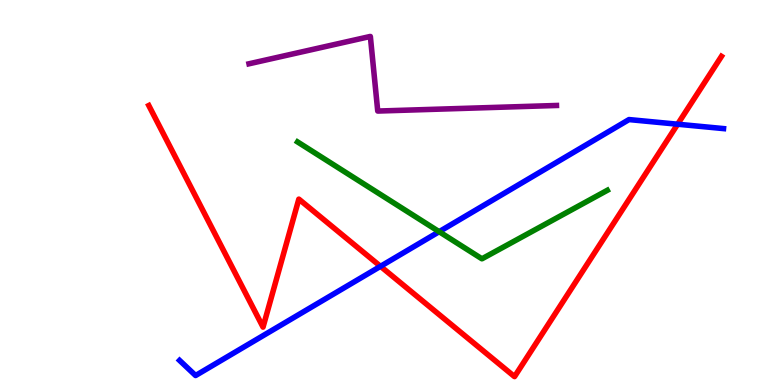[{'lines': ['blue', 'red'], 'intersections': [{'x': 4.91, 'y': 3.08}, {'x': 8.74, 'y': 6.77}]}, {'lines': ['green', 'red'], 'intersections': []}, {'lines': ['purple', 'red'], 'intersections': []}, {'lines': ['blue', 'green'], 'intersections': [{'x': 5.67, 'y': 3.98}]}, {'lines': ['blue', 'purple'], 'intersections': []}, {'lines': ['green', 'purple'], 'intersections': []}]